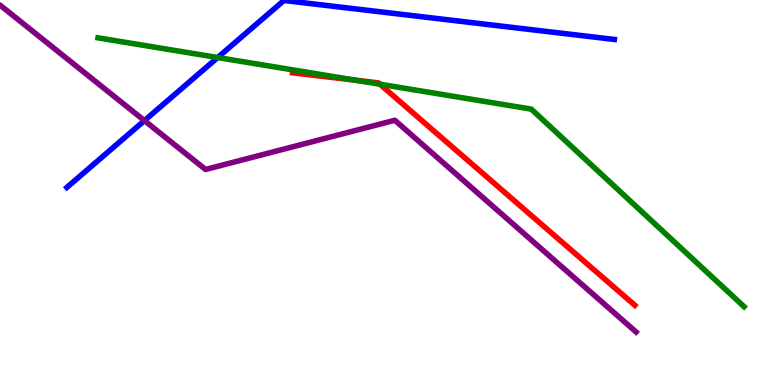[{'lines': ['blue', 'red'], 'intersections': []}, {'lines': ['green', 'red'], 'intersections': [{'x': 4.59, 'y': 7.92}, {'x': 4.9, 'y': 7.81}]}, {'lines': ['purple', 'red'], 'intersections': []}, {'lines': ['blue', 'green'], 'intersections': [{'x': 2.81, 'y': 8.51}]}, {'lines': ['blue', 'purple'], 'intersections': [{'x': 1.86, 'y': 6.87}]}, {'lines': ['green', 'purple'], 'intersections': []}]